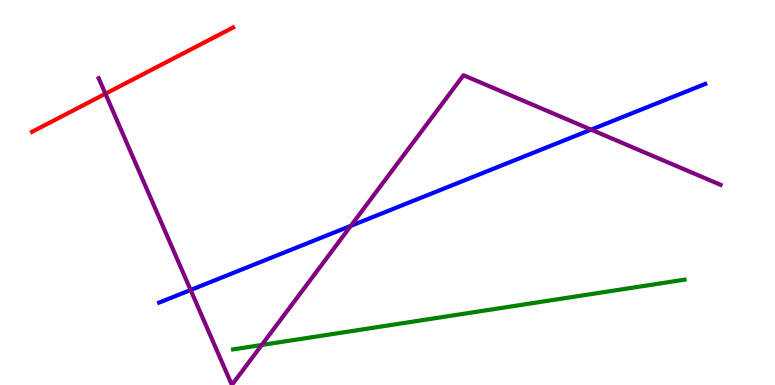[{'lines': ['blue', 'red'], 'intersections': []}, {'lines': ['green', 'red'], 'intersections': []}, {'lines': ['purple', 'red'], 'intersections': [{'x': 1.36, 'y': 7.57}]}, {'lines': ['blue', 'green'], 'intersections': []}, {'lines': ['blue', 'purple'], 'intersections': [{'x': 2.46, 'y': 2.47}, {'x': 4.53, 'y': 4.13}, {'x': 7.63, 'y': 6.63}]}, {'lines': ['green', 'purple'], 'intersections': [{'x': 3.38, 'y': 1.04}]}]